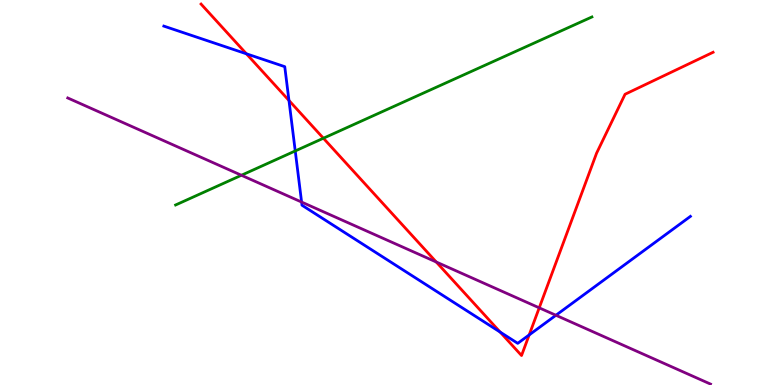[{'lines': ['blue', 'red'], 'intersections': [{'x': 3.18, 'y': 8.6}, {'x': 3.73, 'y': 7.39}, {'x': 6.45, 'y': 1.37}, {'x': 6.83, 'y': 1.3}]}, {'lines': ['green', 'red'], 'intersections': [{'x': 4.17, 'y': 6.41}]}, {'lines': ['purple', 'red'], 'intersections': [{'x': 5.63, 'y': 3.2}, {'x': 6.96, 'y': 2.0}]}, {'lines': ['blue', 'green'], 'intersections': [{'x': 3.81, 'y': 6.08}]}, {'lines': ['blue', 'purple'], 'intersections': [{'x': 3.89, 'y': 4.75}, {'x': 7.17, 'y': 1.81}]}, {'lines': ['green', 'purple'], 'intersections': [{'x': 3.11, 'y': 5.45}]}]